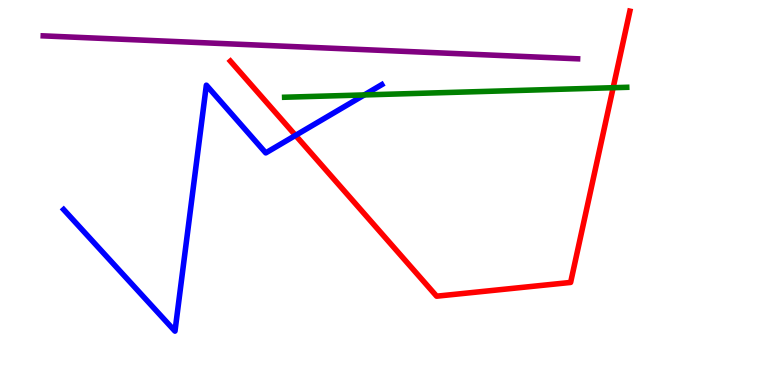[{'lines': ['blue', 'red'], 'intersections': [{'x': 3.81, 'y': 6.48}]}, {'lines': ['green', 'red'], 'intersections': [{'x': 7.91, 'y': 7.72}]}, {'lines': ['purple', 'red'], 'intersections': []}, {'lines': ['blue', 'green'], 'intersections': [{'x': 4.7, 'y': 7.53}]}, {'lines': ['blue', 'purple'], 'intersections': []}, {'lines': ['green', 'purple'], 'intersections': []}]